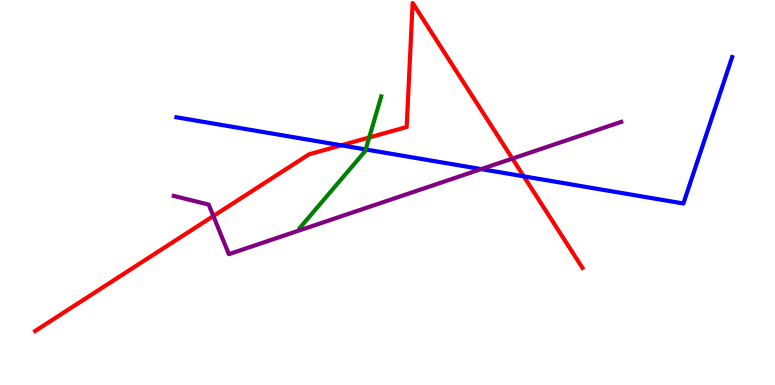[{'lines': ['blue', 'red'], 'intersections': [{'x': 4.4, 'y': 6.23}, {'x': 6.76, 'y': 5.42}]}, {'lines': ['green', 'red'], 'intersections': [{'x': 4.76, 'y': 6.43}]}, {'lines': ['purple', 'red'], 'intersections': [{'x': 2.75, 'y': 4.39}, {'x': 6.61, 'y': 5.88}]}, {'lines': ['blue', 'green'], 'intersections': [{'x': 4.72, 'y': 6.12}]}, {'lines': ['blue', 'purple'], 'intersections': [{'x': 6.21, 'y': 5.61}]}, {'lines': ['green', 'purple'], 'intersections': []}]